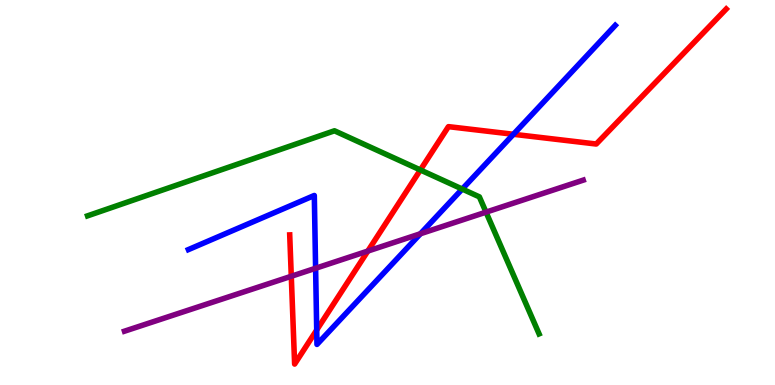[{'lines': ['blue', 'red'], 'intersections': [{'x': 4.09, 'y': 1.43}, {'x': 6.62, 'y': 6.51}]}, {'lines': ['green', 'red'], 'intersections': [{'x': 5.42, 'y': 5.59}]}, {'lines': ['purple', 'red'], 'intersections': [{'x': 3.76, 'y': 2.82}, {'x': 4.75, 'y': 3.48}]}, {'lines': ['blue', 'green'], 'intersections': [{'x': 5.96, 'y': 5.09}]}, {'lines': ['blue', 'purple'], 'intersections': [{'x': 4.07, 'y': 3.03}, {'x': 5.43, 'y': 3.93}]}, {'lines': ['green', 'purple'], 'intersections': [{'x': 6.27, 'y': 4.49}]}]